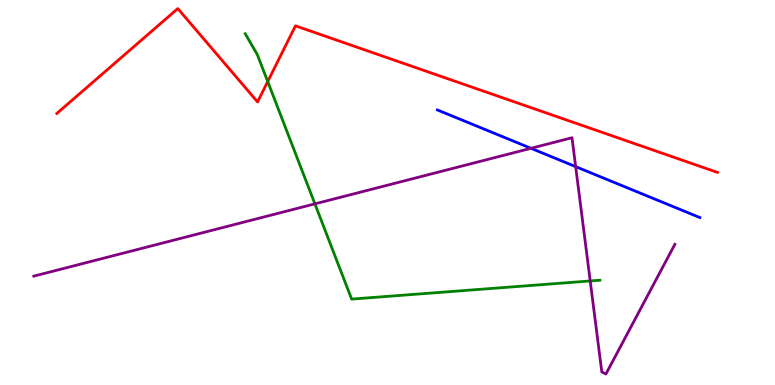[{'lines': ['blue', 'red'], 'intersections': []}, {'lines': ['green', 'red'], 'intersections': [{'x': 3.45, 'y': 7.88}]}, {'lines': ['purple', 'red'], 'intersections': []}, {'lines': ['blue', 'green'], 'intersections': []}, {'lines': ['blue', 'purple'], 'intersections': [{'x': 6.85, 'y': 6.15}, {'x': 7.43, 'y': 5.67}]}, {'lines': ['green', 'purple'], 'intersections': [{'x': 4.06, 'y': 4.7}, {'x': 7.62, 'y': 2.7}]}]